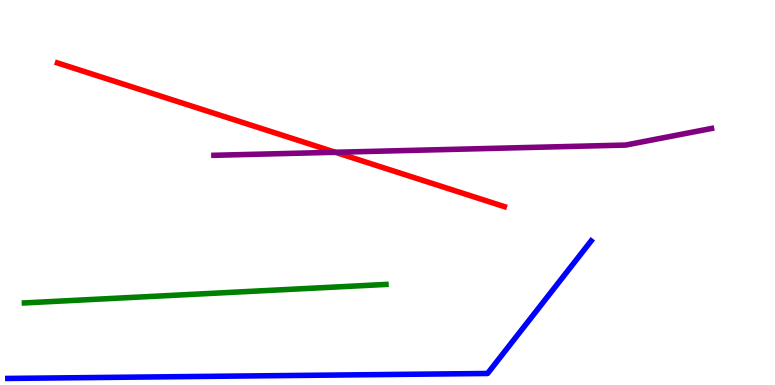[{'lines': ['blue', 'red'], 'intersections': []}, {'lines': ['green', 'red'], 'intersections': []}, {'lines': ['purple', 'red'], 'intersections': [{'x': 4.33, 'y': 6.04}]}, {'lines': ['blue', 'green'], 'intersections': []}, {'lines': ['blue', 'purple'], 'intersections': []}, {'lines': ['green', 'purple'], 'intersections': []}]